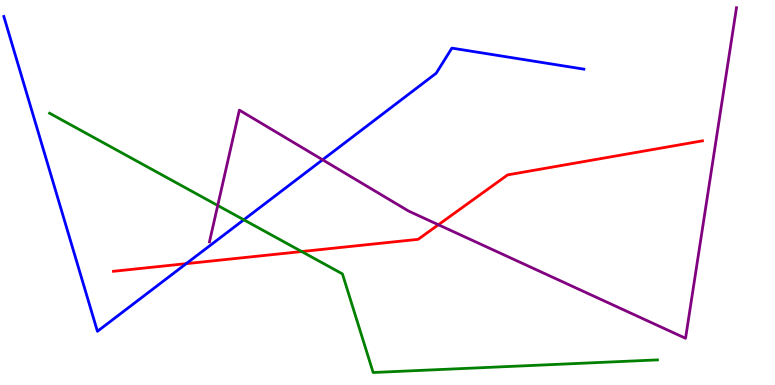[{'lines': ['blue', 'red'], 'intersections': [{'x': 2.4, 'y': 3.15}]}, {'lines': ['green', 'red'], 'intersections': [{'x': 3.89, 'y': 3.47}]}, {'lines': ['purple', 'red'], 'intersections': [{'x': 5.66, 'y': 4.16}]}, {'lines': ['blue', 'green'], 'intersections': [{'x': 3.15, 'y': 4.29}]}, {'lines': ['blue', 'purple'], 'intersections': [{'x': 4.16, 'y': 5.85}]}, {'lines': ['green', 'purple'], 'intersections': [{'x': 2.81, 'y': 4.66}]}]